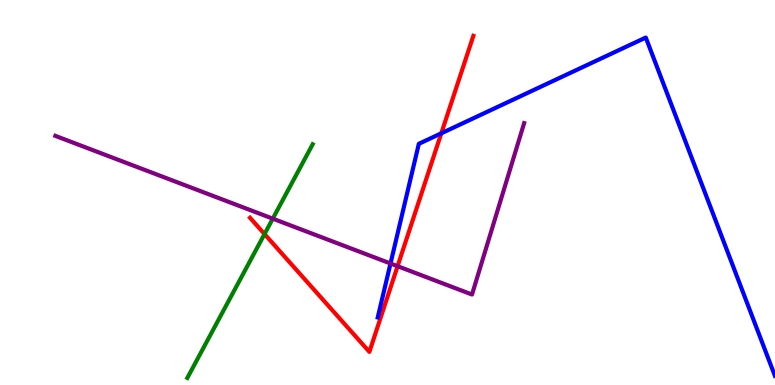[{'lines': ['blue', 'red'], 'intersections': [{'x': 5.69, 'y': 6.54}]}, {'lines': ['green', 'red'], 'intersections': [{'x': 3.41, 'y': 3.92}]}, {'lines': ['purple', 'red'], 'intersections': [{'x': 5.13, 'y': 3.09}]}, {'lines': ['blue', 'green'], 'intersections': []}, {'lines': ['blue', 'purple'], 'intersections': [{'x': 5.04, 'y': 3.16}]}, {'lines': ['green', 'purple'], 'intersections': [{'x': 3.52, 'y': 4.32}]}]